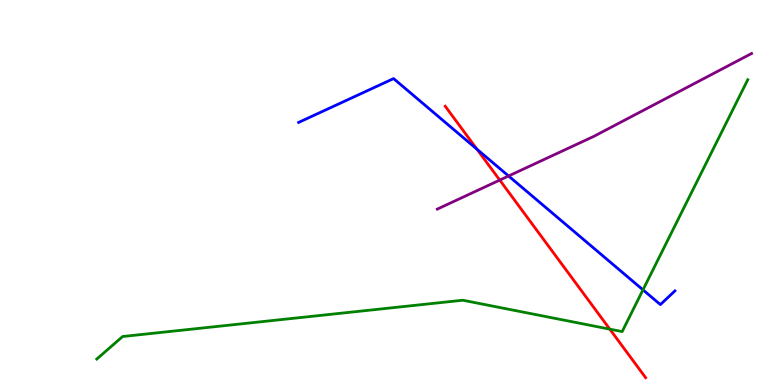[{'lines': ['blue', 'red'], 'intersections': [{'x': 6.15, 'y': 6.12}]}, {'lines': ['green', 'red'], 'intersections': [{'x': 7.87, 'y': 1.45}]}, {'lines': ['purple', 'red'], 'intersections': [{'x': 6.45, 'y': 5.32}]}, {'lines': ['blue', 'green'], 'intersections': [{'x': 8.3, 'y': 2.47}]}, {'lines': ['blue', 'purple'], 'intersections': [{'x': 6.56, 'y': 5.43}]}, {'lines': ['green', 'purple'], 'intersections': []}]